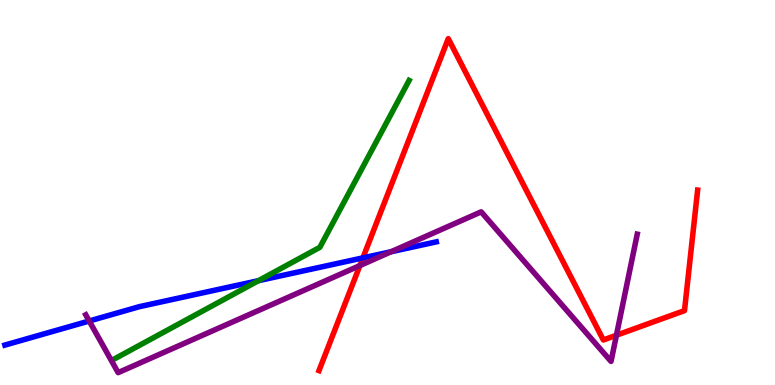[{'lines': ['blue', 'red'], 'intersections': [{'x': 4.68, 'y': 3.3}]}, {'lines': ['green', 'red'], 'intersections': []}, {'lines': ['purple', 'red'], 'intersections': [{'x': 4.64, 'y': 3.1}, {'x': 7.95, 'y': 1.29}]}, {'lines': ['blue', 'green'], 'intersections': [{'x': 3.33, 'y': 2.71}]}, {'lines': ['blue', 'purple'], 'intersections': [{'x': 1.15, 'y': 1.66}, {'x': 5.05, 'y': 3.46}]}, {'lines': ['green', 'purple'], 'intersections': []}]